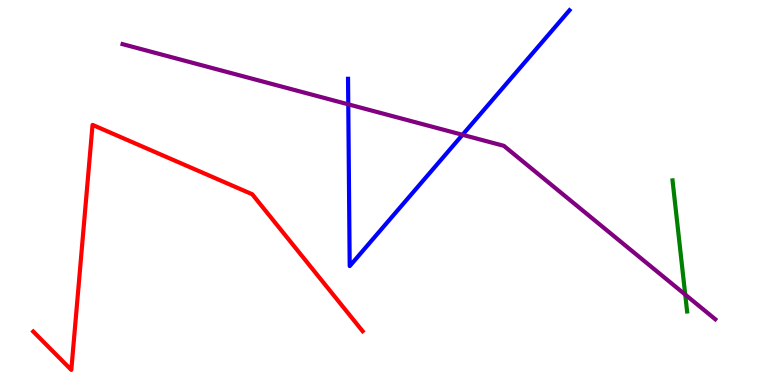[{'lines': ['blue', 'red'], 'intersections': []}, {'lines': ['green', 'red'], 'intersections': []}, {'lines': ['purple', 'red'], 'intersections': []}, {'lines': ['blue', 'green'], 'intersections': []}, {'lines': ['blue', 'purple'], 'intersections': [{'x': 4.49, 'y': 7.29}, {'x': 5.97, 'y': 6.5}]}, {'lines': ['green', 'purple'], 'intersections': [{'x': 8.84, 'y': 2.35}]}]